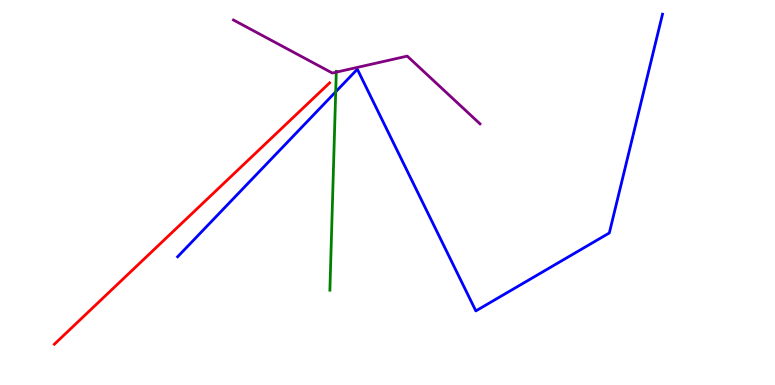[{'lines': ['blue', 'red'], 'intersections': []}, {'lines': ['green', 'red'], 'intersections': []}, {'lines': ['purple', 'red'], 'intersections': []}, {'lines': ['blue', 'green'], 'intersections': [{'x': 4.33, 'y': 7.62}]}, {'lines': ['blue', 'purple'], 'intersections': []}, {'lines': ['green', 'purple'], 'intersections': [{'x': 4.34, 'y': 8.13}]}]